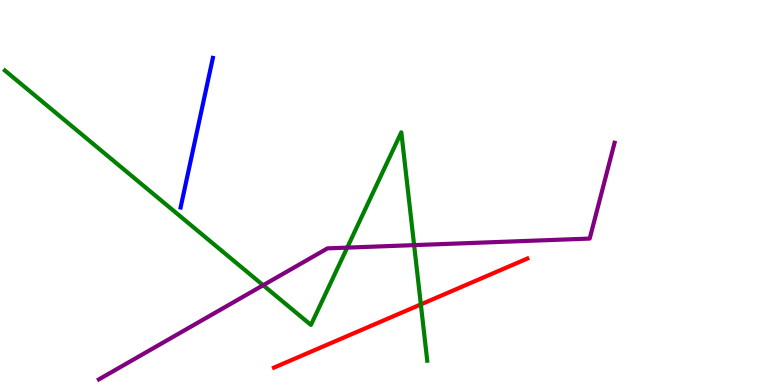[{'lines': ['blue', 'red'], 'intersections': []}, {'lines': ['green', 'red'], 'intersections': [{'x': 5.43, 'y': 2.09}]}, {'lines': ['purple', 'red'], 'intersections': []}, {'lines': ['blue', 'green'], 'intersections': []}, {'lines': ['blue', 'purple'], 'intersections': []}, {'lines': ['green', 'purple'], 'intersections': [{'x': 3.4, 'y': 2.59}, {'x': 4.48, 'y': 3.57}, {'x': 5.34, 'y': 3.63}]}]